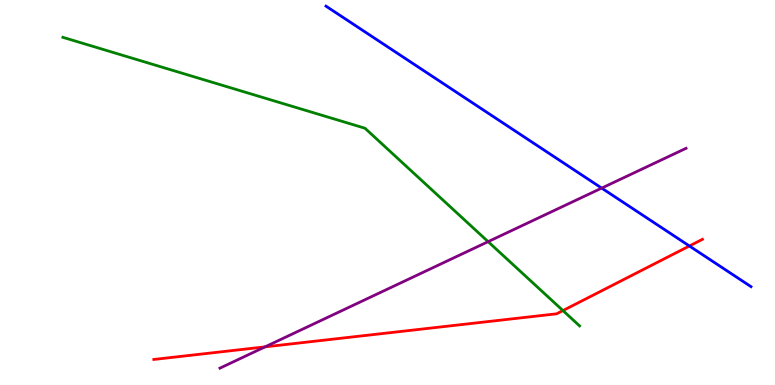[{'lines': ['blue', 'red'], 'intersections': [{'x': 8.9, 'y': 3.61}]}, {'lines': ['green', 'red'], 'intersections': [{'x': 7.26, 'y': 1.93}]}, {'lines': ['purple', 'red'], 'intersections': [{'x': 3.42, 'y': 0.991}]}, {'lines': ['blue', 'green'], 'intersections': []}, {'lines': ['blue', 'purple'], 'intersections': [{'x': 7.76, 'y': 5.11}]}, {'lines': ['green', 'purple'], 'intersections': [{'x': 6.3, 'y': 3.72}]}]